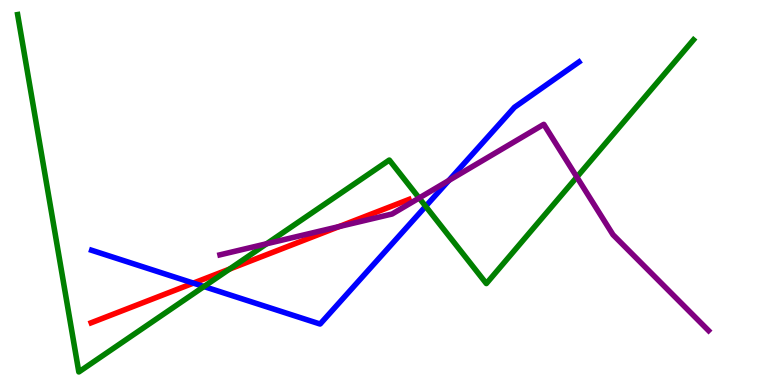[{'lines': ['blue', 'red'], 'intersections': [{'x': 2.5, 'y': 2.65}]}, {'lines': ['green', 'red'], 'intersections': [{'x': 2.96, 'y': 3.01}]}, {'lines': ['purple', 'red'], 'intersections': [{'x': 4.38, 'y': 4.12}]}, {'lines': ['blue', 'green'], 'intersections': [{'x': 2.63, 'y': 2.56}, {'x': 5.49, 'y': 4.64}]}, {'lines': ['blue', 'purple'], 'intersections': [{'x': 5.79, 'y': 5.31}]}, {'lines': ['green', 'purple'], 'intersections': [{'x': 3.44, 'y': 3.67}, {'x': 5.41, 'y': 4.86}, {'x': 7.44, 'y': 5.4}]}]